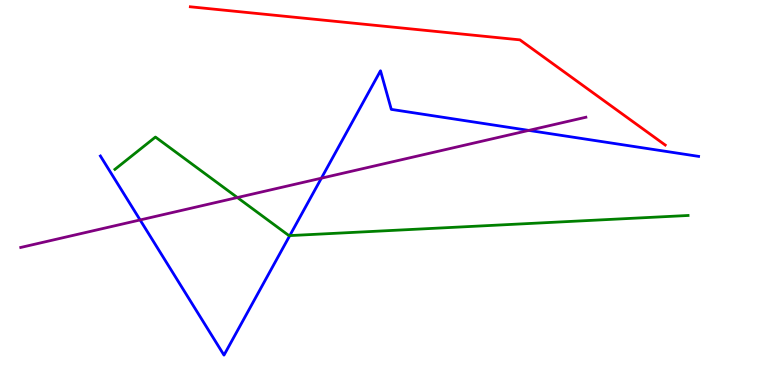[{'lines': ['blue', 'red'], 'intersections': []}, {'lines': ['green', 'red'], 'intersections': []}, {'lines': ['purple', 'red'], 'intersections': []}, {'lines': ['blue', 'green'], 'intersections': [{'x': 3.74, 'y': 3.88}]}, {'lines': ['blue', 'purple'], 'intersections': [{'x': 1.81, 'y': 4.29}, {'x': 4.15, 'y': 5.37}, {'x': 6.82, 'y': 6.61}]}, {'lines': ['green', 'purple'], 'intersections': [{'x': 3.06, 'y': 4.87}]}]